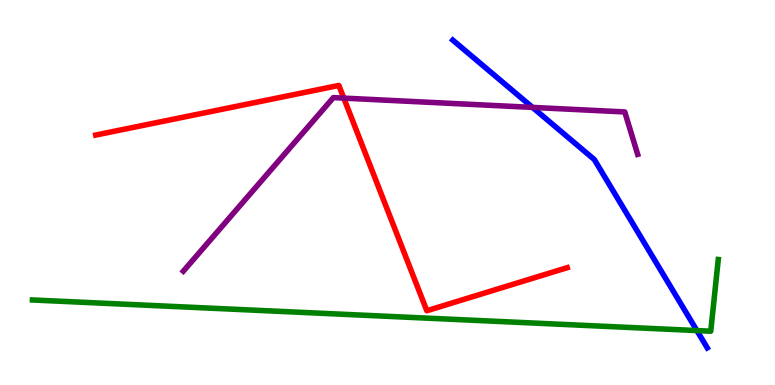[{'lines': ['blue', 'red'], 'intersections': []}, {'lines': ['green', 'red'], 'intersections': []}, {'lines': ['purple', 'red'], 'intersections': [{'x': 4.44, 'y': 7.45}]}, {'lines': ['blue', 'green'], 'intersections': [{'x': 8.99, 'y': 1.41}]}, {'lines': ['blue', 'purple'], 'intersections': [{'x': 6.87, 'y': 7.21}]}, {'lines': ['green', 'purple'], 'intersections': []}]